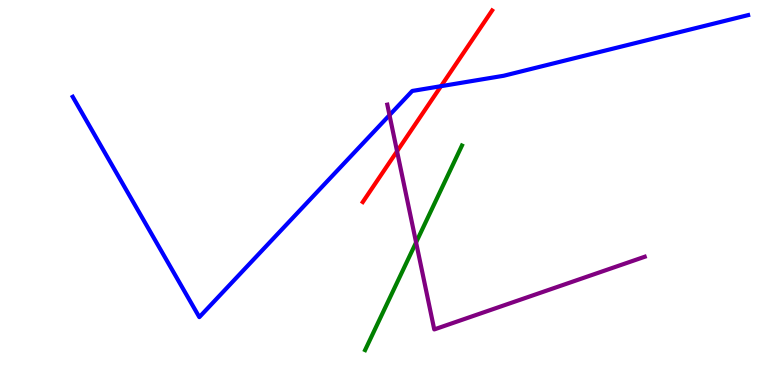[{'lines': ['blue', 'red'], 'intersections': [{'x': 5.69, 'y': 7.76}]}, {'lines': ['green', 'red'], 'intersections': []}, {'lines': ['purple', 'red'], 'intersections': [{'x': 5.12, 'y': 6.07}]}, {'lines': ['blue', 'green'], 'intersections': []}, {'lines': ['blue', 'purple'], 'intersections': [{'x': 5.03, 'y': 7.01}]}, {'lines': ['green', 'purple'], 'intersections': [{'x': 5.37, 'y': 3.7}]}]